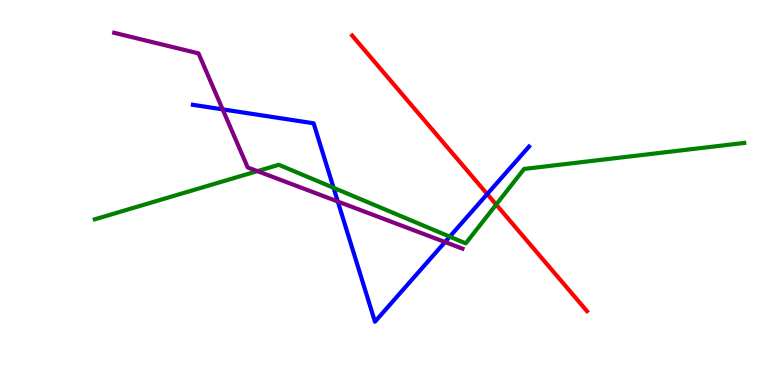[{'lines': ['blue', 'red'], 'intersections': [{'x': 6.29, 'y': 4.96}]}, {'lines': ['green', 'red'], 'intersections': [{'x': 6.4, 'y': 4.69}]}, {'lines': ['purple', 'red'], 'intersections': []}, {'lines': ['blue', 'green'], 'intersections': [{'x': 4.3, 'y': 5.12}, {'x': 5.8, 'y': 3.85}]}, {'lines': ['blue', 'purple'], 'intersections': [{'x': 2.87, 'y': 7.16}, {'x': 4.36, 'y': 4.77}, {'x': 5.74, 'y': 3.71}]}, {'lines': ['green', 'purple'], 'intersections': [{'x': 3.32, 'y': 5.56}]}]